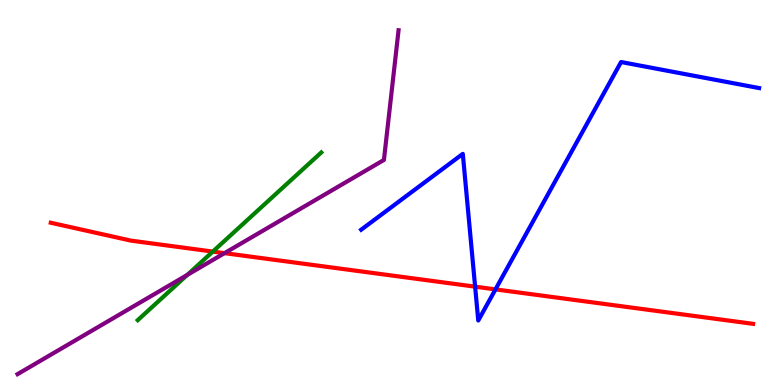[{'lines': ['blue', 'red'], 'intersections': [{'x': 6.13, 'y': 2.55}, {'x': 6.39, 'y': 2.48}]}, {'lines': ['green', 'red'], 'intersections': [{'x': 2.75, 'y': 3.47}]}, {'lines': ['purple', 'red'], 'intersections': [{'x': 2.9, 'y': 3.42}]}, {'lines': ['blue', 'green'], 'intersections': []}, {'lines': ['blue', 'purple'], 'intersections': []}, {'lines': ['green', 'purple'], 'intersections': [{'x': 2.42, 'y': 2.86}]}]